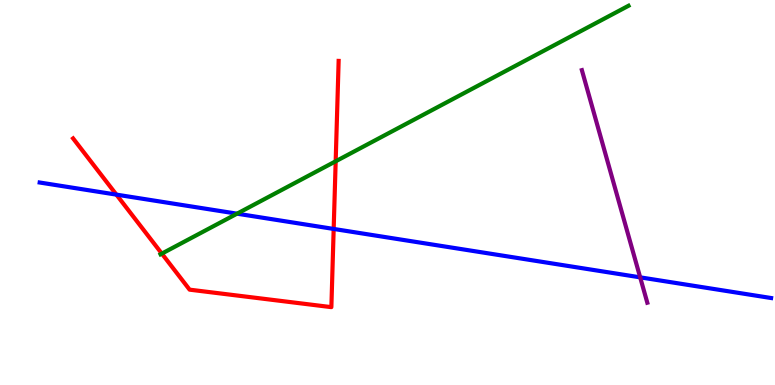[{'lines': ['blue', 'red'], 'intersections': [{'x': 1.5, 'y': 4.94}, {'x': 4.31, 'y': 4.05}]}, {'lines': ['green', 'red'], 'intersections': [{'x': 2.09, 'y': 3.41}, {'x': 4.33, 'y': 5.81}]}, {'lines': ['purple', 'red'], 'intersections': []}, {'lines': ['blue', 'green'], 'intersections': [{'x': 3.06, 'y': 4.45}]}, {'lines': ['blue', 'purple'], 'intersections': [{'x': 8.26, 'y': 2.8}]}, {'lines': ['green', 'purple'], 'intersections': []}]